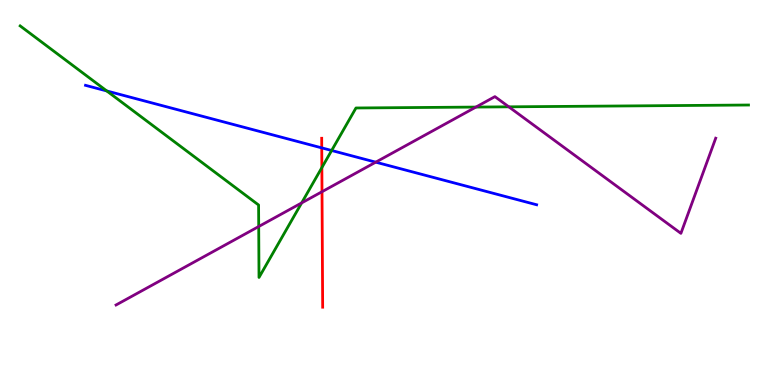[{'lines': ['blue', 'red'], 'intersections': [{'x': 4.15, 'y': 6.16}]}, {'lines': ['green', 'red'], 'intersections': [{'x': 4.15, 'y': 5.65}]}, {'lines': ['purple', 'red'], 'intersections': [{'x': 4.15, 'y': 5.02}]}, {'lines': ['blue', 'green'], 'intersections': [{'x': 1.38, 'y': 7.64}, {'x': 4.28, 'y': 6.09}]}, {'lines': ['blue', 'purple'], 'intersections': [{'x': 4.85, 'y': 5.79}]}, {'lines': ['green', 'purple'], 'intersections': [{'x': 3.34, 'y': 4.12}, {'x': 3.89, 'y': 4.73}, {'x': 6.14, 'y': 7.22}, {'x': 6.57, 'y': 7.23}]}]